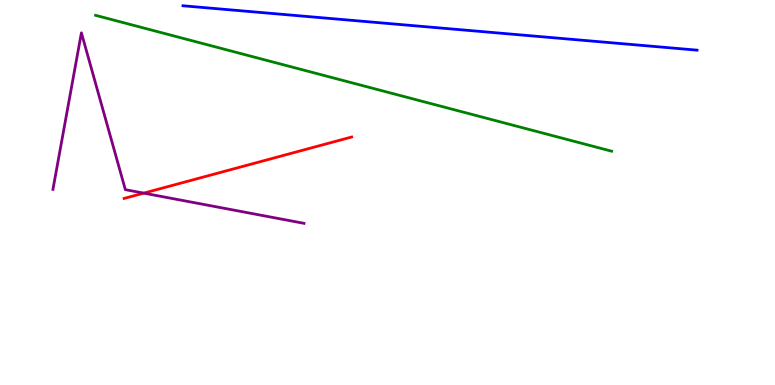[{'lines': ['blue', 'red'], 'intersections': []}, {'lines': ['green', 'red'], 'intersections': []}, {'lines': ['purple', 'red'], 'intersections': [{'x': 1.85, 'y': 4.98}]}, {'lines': ['blue', 'green'], 'intersections': []}, {'lines': ['blue', 'purple'], 'intersections': []}, {'lines': ['green', 'purple'], 'intersections': []}]